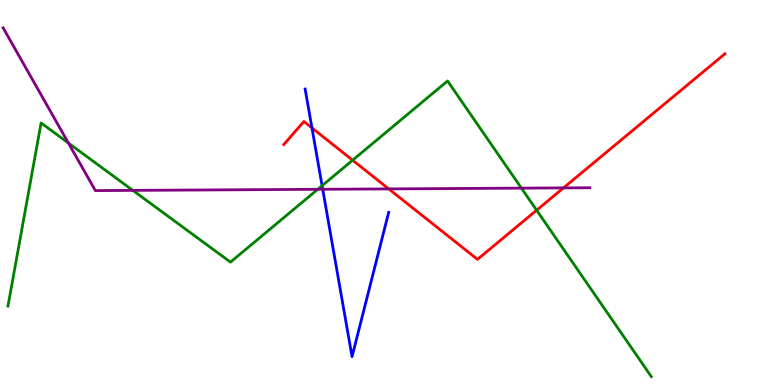[{'lines': ['blue', 'red'], 'intersections': [{'x': 4.03, 'y': 6.68}]}, {'lines': ['green', 'red'], 'intersections': [{'x': 4.55, 'y': 5.84}, {'x': 6.92, 'y': 4.54}]}, {'lines': ['purple', 'red'], 'intersections': [{'x': 5.02, 'y': 5.09}, {'x': 7.27, 'y': 5.12}]}, {'lines': ['blue', 'green'], 'intersections': [{'x': 4.16, 'y': 5.18}]}, {'lines': ['blue', 'purple'], 'intersections': [{'x': 4.16, 'y': 5.08}]}, {'lines': ['green', 'purple'], 'intersections': [{'x': 0.883, 'y': 6.28}, {'x': 1.71, 'y': 5.06}, {'x': 4.1, 'y': 5.08}, {'x': 6.73, 'y': 5.11}]}]